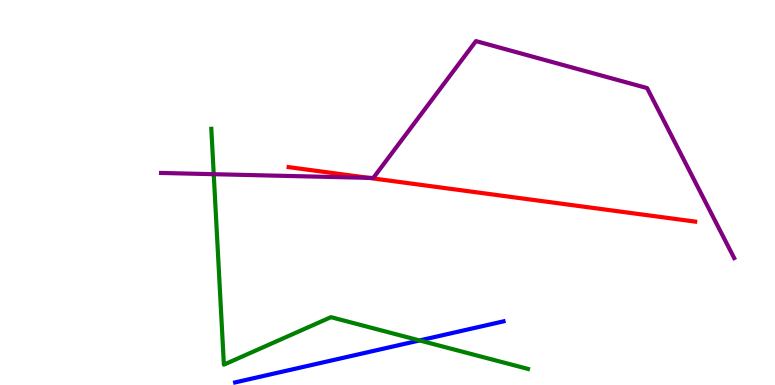[{'lines': ['blue', 'red'], 'intersections': []}, {'lines': ['green', 'red'], 'intersections': []}, {'lines': ['purple', 'red'], 'intersections': [{'x': 4.76, 'y': 5.38}]}, {'lines': ['blue', 'green'], 'intersections': [{'x': 5.41, 'y': 1.16}]}, {'lines': ['blue', 'purple'], 'intersections': []}, {'lines': ['green', 'purple'], 'intersections': [{'x': 2.76, 'y': 5.48}]}]